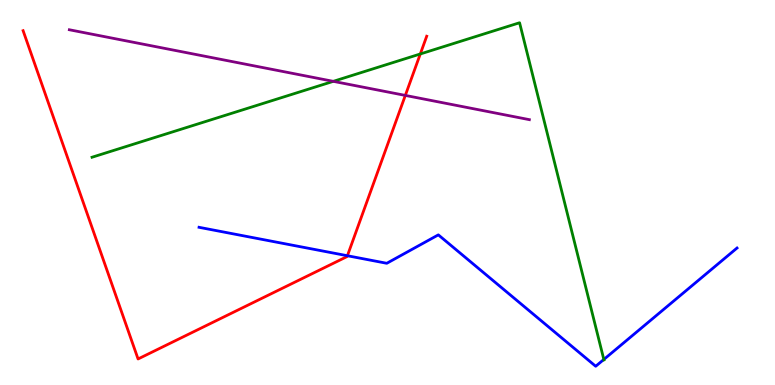[{'lines': ['blue', 'red'], 'intersections': [{'x': 4.48, 'y': 3.36}]}, {'lines': ['green', 'red'], 'intersections': [{'x': 5.42, 'y': 8.6}]}, {'lines': ['purple', 'red'], 'intersections': [{'x': 5.23, 'y': 7.52}]}, {'lines': ['blue', 'green'], 'intersections': [{'x': 7.79, 'y': 0.664}]}, {'lines': ['blue', 'purple'], 'intersections': []}, {'lines': ['green', 'purple'], 'intersections': [{'x': 4.3, 'y': 7.89}]}]